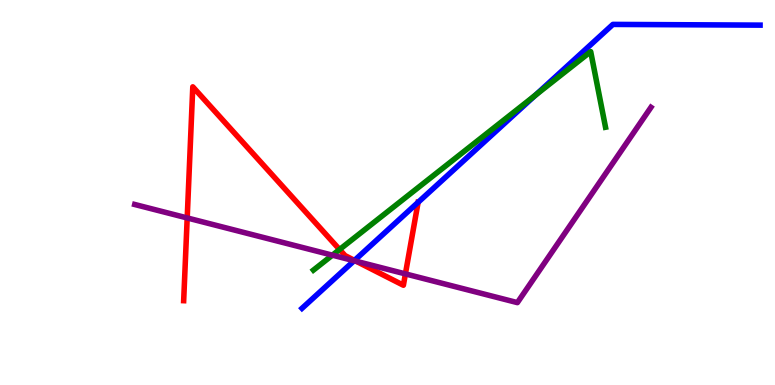[{'lines': ['blue', 'red'], 'intersections': [{'x': 4.57, 'y': 3.24}]}, {'lines': ['green', 'red'], 'intersections': [{'x': 4.38, 'y': 3.52}]}, {'lines': ['purple', 'red'], 'intersections': [{'x': 2.42, 'y': 4.34}, {'x': 4.6, 'y': 3.21}, {'x': 5.23, 'y': 2.89}]}, {'lines': ['blue', 'green'], 'intersections': [{'x': 6.91, 'y': 7.53}]}, {'lines': ['blue', 'purple'], 'intersections': [{'x': 4.57, 'y': 3.23}]}, {'lines': ['green', 'purple'], 'intersections': [{'x': 4.29, 'y': 3.37}]}]